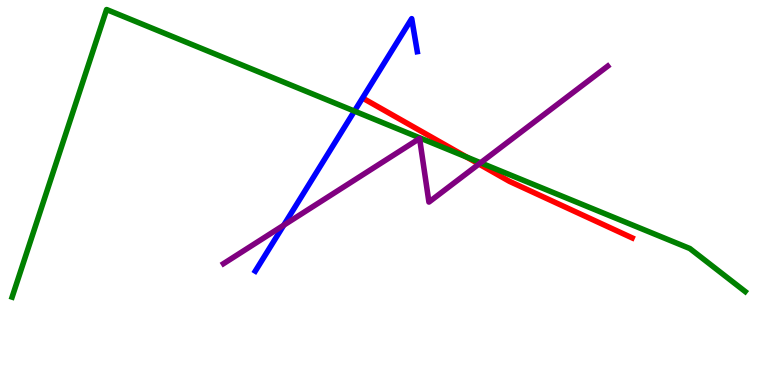[{'lines': ['blue', 'red'], 'intersections': []}, {'lines': ['green', 'red'], 'intersections': [{'x': 6.02, 'y': 5.92}]}, {'lines': ['purple', 'red'], 'intersections': [{'x': 6.18, 'y': 5.74}]}, {'lines': ['blue', 'green'], 'intersections': [{'x': 4.57, 'y': 7.11}]}, {'lines': ['blue', 'purple'], 'intersections': [{'x': 3.66, 'y': 4.15}]}, {'lines': ['green', 'purple'], 'intersections': [{'x': 6.2, 'y': 5.77}]}]